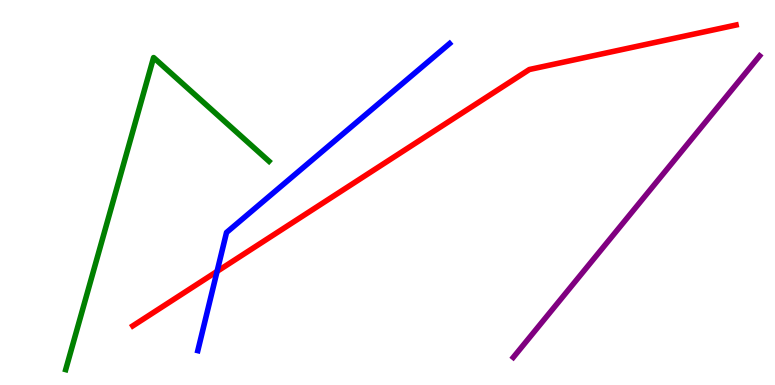[{'lines': ['blue', 'red'], 'intersections': [{'x': 2.8, 'y': 2.95}]}, {'lines': ['green', 'red'], 'intersections': []}, {'lines': ['purple', 'red'], 'intersections': []}, {'lines': ['blue', 'green'], 'intersections': []}, {'lines': ['blue', 'purple'], 'intersections': []}, {'lines': ['green', 'purple'], 'intersections': []}]